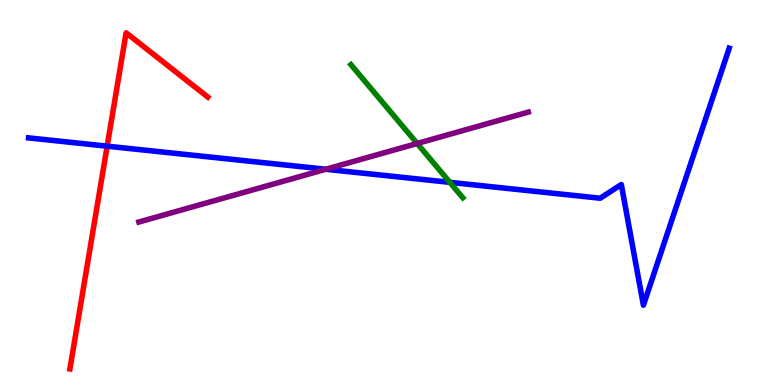[{'lines': ['blue', 'red'], 'intersections': [{'x': 1.38, 'y': 6.2}]}, {'lines': ['green', 'red'], 'intersections': []}, {'lines': ['purple', 'red'], 'intersections': []}, {'lines': ['blue', 'green'], 'intersections': [{'x': 5.8, 'y': 5.26}]}, {'lines': ['blue', 'purple'], 'intersections': [{'x': 4.2, 'y': 5.6}]}, {'lines': ['green', 'purple'], 'intersections': [{'x': 5.38, 'y': 6.27}]}]